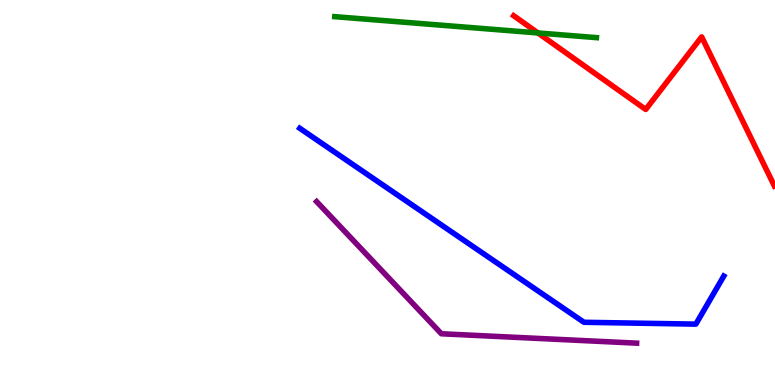[{'lines': ['blue', 'red'], 'intersections': []}, {'lines': ['green', 'red'], 'intersections': [{'x': 6.94, 'y': 9.14}]}, {'lines': ['purple', 'red'], 'intersections': []}, {'lines': ['blue', 'green'], 'intersections': []}, {'lines': ['blue', 'purple'], 'intersections': []}, {'lines': ['green', 'purple'], 'intersections': []}]